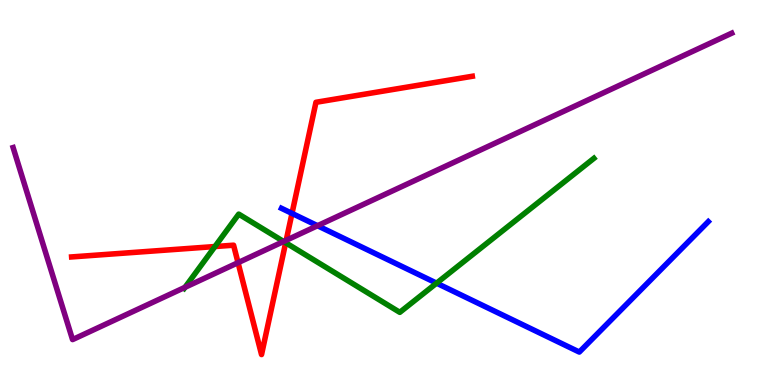[{'lines': ['blue', 'red'], 'intersections': [{'x': 3.77, 'y': 4.46}]}, {'lines': ['green', 'red'], 'intersections': [{'x': 2.77, 'y': 3.6}, {'x': 3.69, 'y': 3.7}]}, {'lines': ['purple', 'red'], 'intersections': [{'x': 3.07, 'y': 3.18}, {'x': 3.69, 'y': 3.76}]}, {'lines': ['blue', 'green'], 'intersections': [{'x': 5.63, 'y': 2.65}]}, {'lines': ['blue', 'purple'], 'intersections': [{'x': 4.1, 'y': 4.14}]}, {'lines': ['green', 'purple'], 'intersections': [{'x': 2.39, 'y': 2.54}, {'x': 3.66, 'y': 3.73}]}]